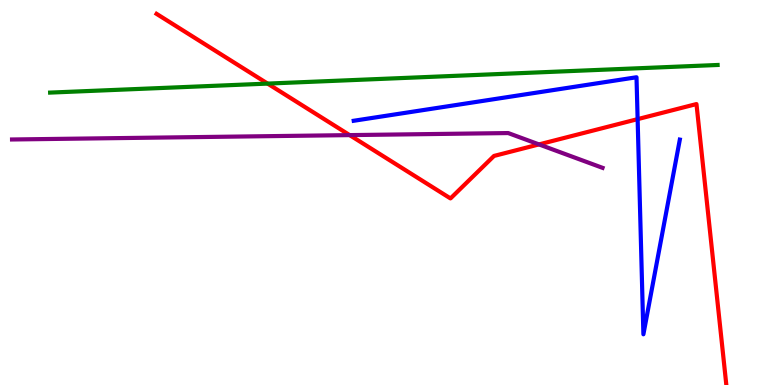[{'lines': ['blue', 'red'], 'intersections': [{'x': 8.23, 'y': 6.91}]}, {'lines': ['green', 'red'], 'intersections': [{'x': 3.45, 'y': 7.83}]}, {'lines': ['purple', 'red'], 'intersections': [{'x': 4.51, 'y': 6.49}, {'x': 6.95, 'y': 6.25}]}, {'lines': ['blue', 'green'], 'intersections': []}, {'lines': ['blue', 'purple'], 'intersections': []}, {'lines': ['green', 'purple'], 'intersections': []}]